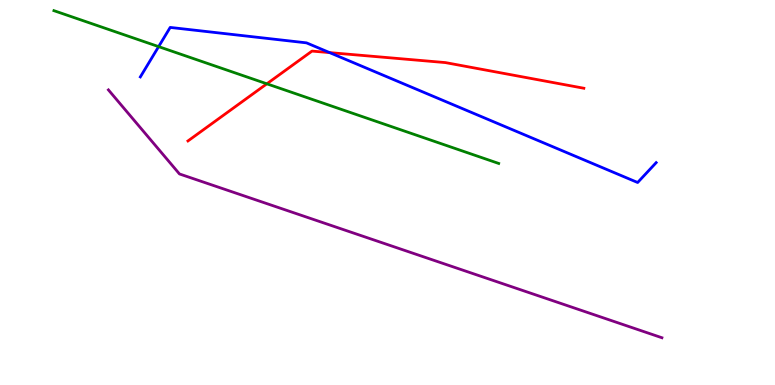[{'lines': ['blue', 'red'], 'intersections': [{'x': 4.25, 'y': 8.63}]}, {'lines': ['green', 'red'], 'intersections': [{'x': 3.44, 'y': 7.82}]}, {'lines': ['purple', 'red'], 'intersections': []}, {'lines': ['blue', 'green'], 'intersections': [{'x': 2.05, 'y': 8.79}]}, {'lines': ['blue', 'purple'], 'intersections': []}, {'lines': ['green', 'purple'], 'intersections': []}]